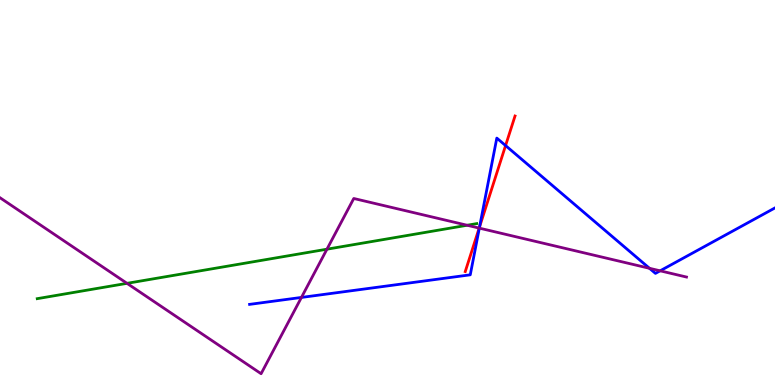[{'lines': ['blue', 'red'], 'intersections': [{'x': 6.19, 'y': 4.11}, {'x': 6.52, 'y': 6.22}]}, {'lines': ['green', 'red'], 'intersections': []}, {'lines': ['purple', 'red'], 'intersections': [{'x': 6.18, 'y': 4.08}]}, {'lines': ['blue', 'green'], 'intersections': []}, {'lines': ['blue', 'purple'], 'intersections': [{'x': 3.89, 'y': 2.27}, {'x': 6.18, 'y': 4.07}, {'x': 8.38, 'y': 3.03}, {'x': 8.52, 'y': 2.97}]}, {'lines': ['green', 'purple'], 'intersections': [{'x': 1.64, 'y': 2.64}, {'x': 4.22, 'y': 3.53}, {'x': 6.03, 'y': 4.15}]}]